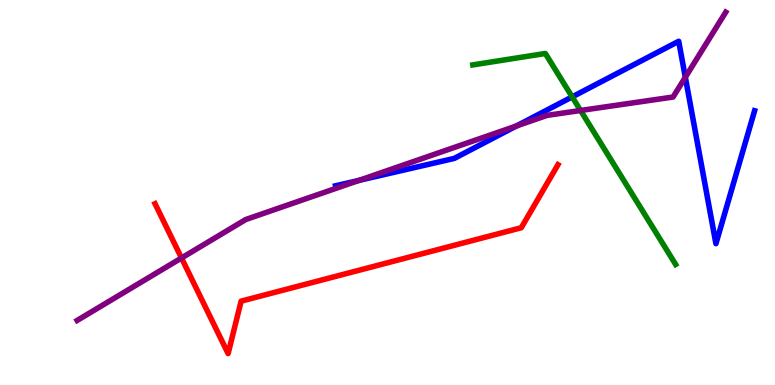[{'lines': ['blue', 'red'], 'intersections': []}, {'lines': ['green', 'red'], 'intersections': []}, {'lines': ['purple', 'red'], 'intersections': [{'x': 2.34, 'y': 3.3}]}, {'lines': ['blue', 'green'], 'intersections': [{'x': 7.38, 'y': 7.48}]}, {'lines': ['blue', 'purple'], 'intersections': [{'x': 4.63, 'y': 5.31}, {'x': 6.66, 'y': 6.73}, {'x': 8.84, 'y': 7.99}]}, {'lines': ['green', 'purple'], 'intersections': [{'x': 7.49, 'y': 7.13}]}]